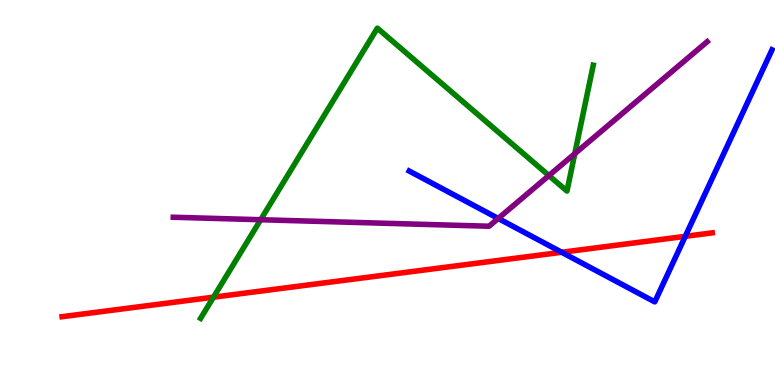[{'lines': ['blue', 'red'], 'intersections': [{'x': 7.25, 'y': 3.45}, {'x': 8.84, 'y': 3.86}]}, {'lines': ['green', 'red'], 'intersections': [{'x': 2.75, 'y': 2.28}]}, {'lines': ['purple', 'red'], 'intersections': []}, {'lines': ['blue', 'green'], 'intersections': []}, {'lines': ['blue', 'purple'], 'intersections': [{'x': 6.43, 'y': 4.33}]}, {'lines': ['green', 'purple'], 'intersections': [{'x': 3.36, 'y': 4.29}, {'x': 7.08, 'y': 5.44}, {'x': 7.42, 'y': 6.01}]}]